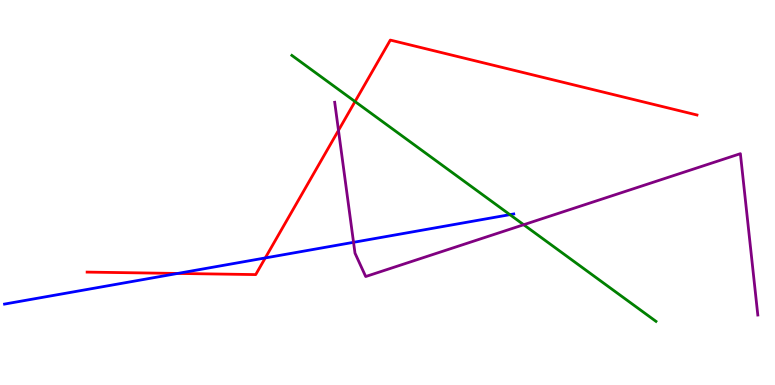[{'lines': ['blue', 'red'], 'intersections': [{'x': 2.29, 'y': 2.9}, {'x': 3.42, 'y': 3.3}]}, {'lines': ['green', 'red'], 'intersections': [{'x': 4.58, 'y': 7.36}]}, {'lines': ['purple', 'red'], 'intersections': [{'x': 4.37, 'y': 6.61}]}, {'lines': ['blue', 'green'], 'intersections': [{'x': 6.58, 'y': 4.42}]}, {'lines': ['blue', 'purple'], 'intersections': [{'x': 4.56, 'y': 3.71}]}, {'lines': ['green', 'purple'], 'intersections': [{'x': 6.76, 'y': 4.16}]}]